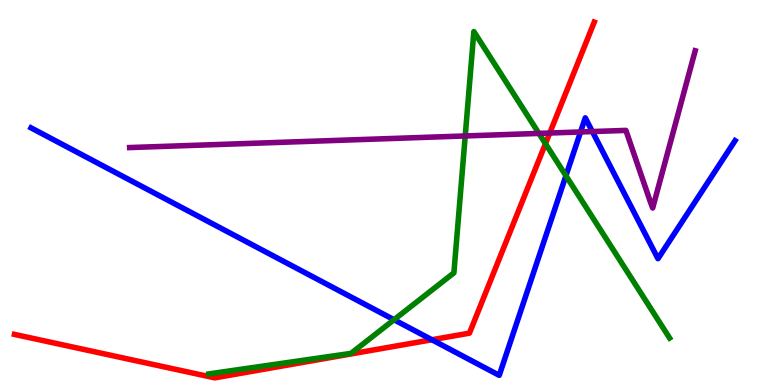[{'lines': ['blue', 'red'], 'intersections': [{'x': 5.57, 'y': 1.18}]}, {'lines': ['green', 'red'], 'intersections': [{'x': 7.04, 'y': 6.27}]}, {'lines': ['purple', 'red'], 'intersections': [{'x': 7.09, 'y': 6.54}]}, {'lines': ['blue', 'green'], 'intersections': [{'x': 5.08, 'y': 1.7}, {'x': 7.3, 'y': 5.44}]}, {'lines': ['blue', 'purple'], 'intersections': [{'x': 7.49, 'y': 6.57}, {'x': 7.64, 'y': 6.58}]}, {'lines': ['green', 'purple'], 'intersections': [{'x': 6.0, 'y': 6.47}, {'x': 6.95, 'y': 6.53}]}]